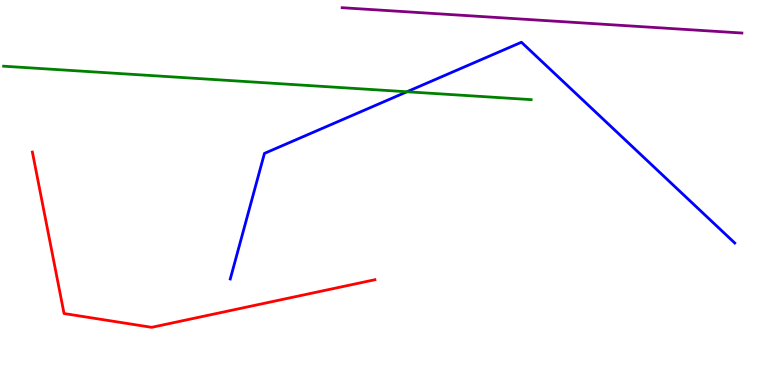[{'lines': ['blue', 'red'], 'intersections': []}, {'lines': ['green', 'red'], 'intersections': []}, {'lines': ['purple', 'red'], 'intersections': []}, {'lines': ['blue', 'green'], 'intersections': [{'x': 5.25, 'y': 7.62}]}, {'lines': ['blue', 'purple'], 'intersections': []}, {'lines': ['green', 'purple'], 'intersections': []}]